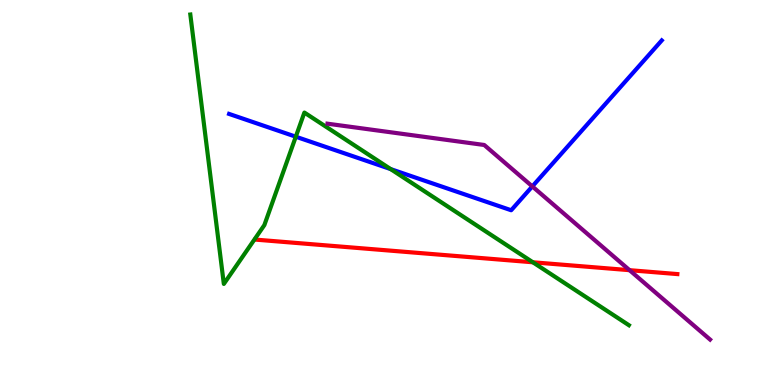[{'lines': ['blue', 'red'], 'intersections': []}, {'lines': ['green', 'red'], 'intersections': [{'x': 6.88, 'y': 3.19}]}, {'lines': ['purple', 'red'], 'intersections': [{'x': 8.12, 'y': 2.98}]}, {'lines': ['blue', 'green'], 'intersections': [{'x': 3.82, 'y': 6.45}, {'x': 5.04, 'y': 5.61}]}, {'lines': ['blue', 'purple'], 'intersections': [{'x': 6.87, 'y': 5.16}]}, {'lines': ['green', 'purple'], 'intersections': []}]